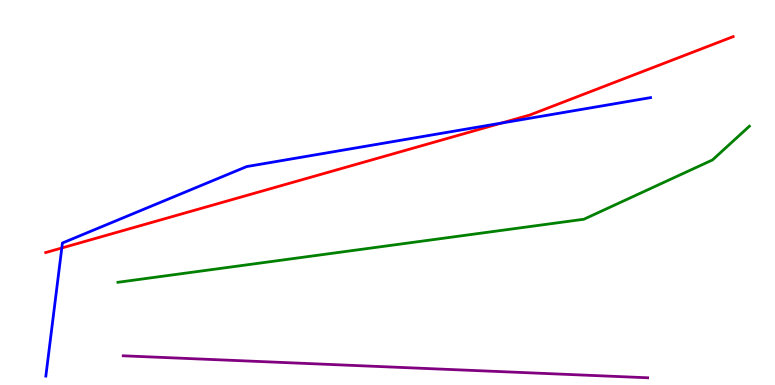[{'lines': ['blue', 'red'], 'intersections': [{'x': 0.797, 'y': 3.56}, {'x': 6.47, 'y': 6.8}]}, {'lines': ['green', 'red'], 'intersections': []}, {'lines': ['purple', 'red'], 'intersections': []}, {'lines': ['blue', 'green'], 'intersections': []}, {'lines': ['blue', 'purple'], 'intersections': []}, {'lines': ['green', 'purple'], 'intersections': []}]